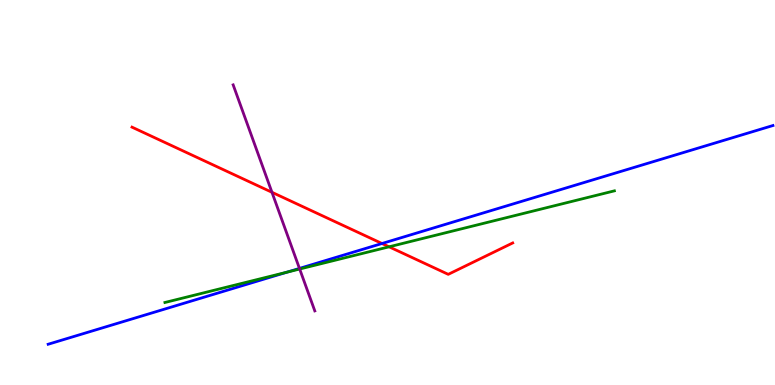[{'lines': ['blue', 'red'], 'intersections': [{'x': 4.93, 'y': 3.68}]}, {'lines': ['green', 'red'], 'intersections': [{'x': 5.02, 'y': 3.59}]}, {'lines': ['purple', 'red'], 'intersections': [{'x': 3.51, 'y': 5.01}]}, {'lines': ['blue', 'green'], 'intersections': [{'x': 3.7, 'y': 2.93}]}, {'lines': ['blue', 'purple'], 'intersections': [{'x': 3.86, 'y': 3.03}]}, {'lines': ['green', 'purple'], 'intersections': [{'x': 3.87, 'y': 3.01}]}]